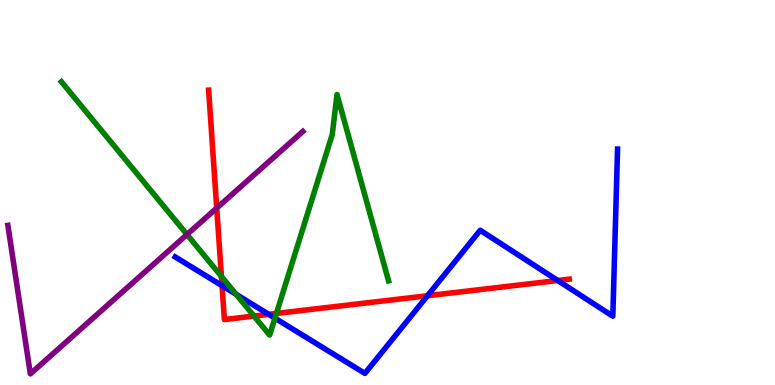[{'lines': ['blue', 'red'], 'intersections': [{'x': 2.87, 'y': 2.58}, {'x': 3.47, 'y': 1.84}, {'x': 5.52, 'y': 2.32}, {'x': 7.2, 'y': 2.71}]}, {'lines': ['green', 'red'], 'intersections': [{'x': 2.86, 'y': 2.82}, {'x': 3.28, 'y': 1.79}, {'x': 3.57, 'y': 1.86}]}, {'lines': ['purple', 'red'], 'intersections': [{'x': 2.8, 'y': 4.6}]}, {'lines': ['blue', 'green'], 'intersections': [{'x': 3.05, 'y': 2.35}, {'x': 3.55, 'y': 1.74}]}, {'lines': ['blue', 'purple'], 'intersections': []}, {'lines': ['green', 'purple'], 'intersections': [{'x': 2.41, 'y': 3.91}]}]